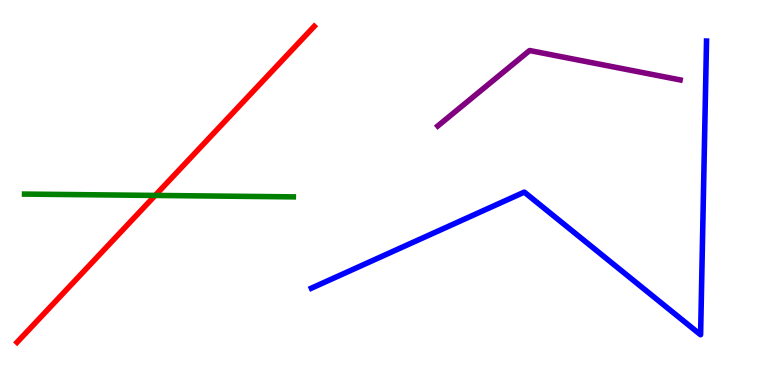[{'lines': ['blue', 'red'], 'intersections': []}, {'lines': ['green', 'red'], 'intersections': [{'x': 2.0, 'y': 4.92}]}, {'lines': ['purple', 'red'], 'intersections': []}, {'lines': ['blue', 'green'], 'intersections': []}, {'lines': ['blue', 'purple'], 'intersections': []}, {'lines': ['green', 'purple'], 'intersections': []}]